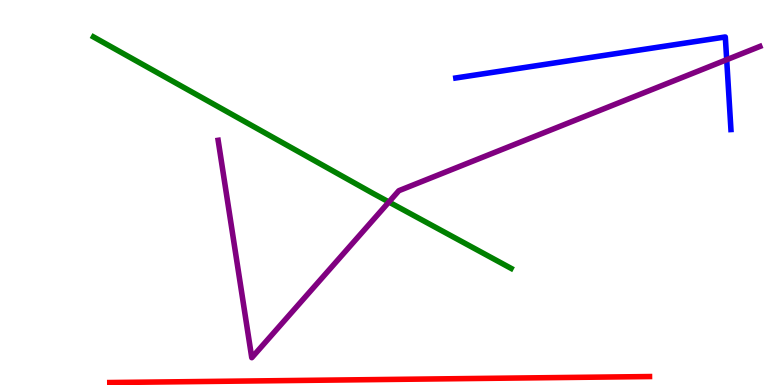[{'lines': ['blue', 'red'], 'intersections': []}, {'lines': ['green', 'red'], 'intersections': []}, {'lines': ['purple', 'red'], 'intersections': []}, {'lines': ['blue', 'green'], 'intersections': []}, {'lines': ['blue', 'purple'], 'intersections': [{'x': 9.38, 'y': 8.45}]}, {'lines': ['green', 'purple'], 'intersections': [{'x': 5.02, 'y': 4.75}]}]